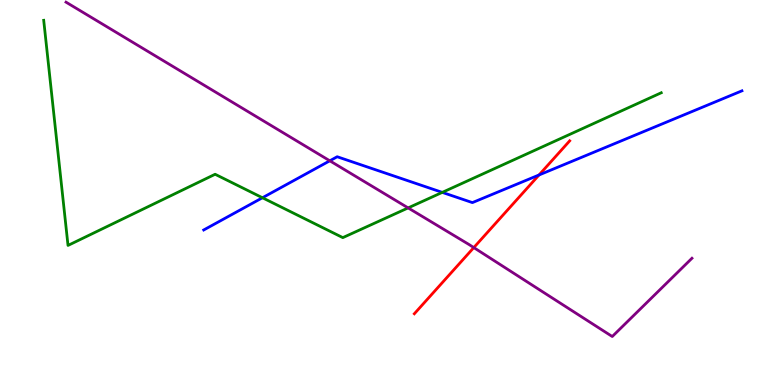[{'lines': ['blue', 'red'], 'intersections': [{'x': 6.96, 'y': 5.46}]}, {'lines': ['green', 'red'], 'intersections': []}, {'lines': ['purple', 'red'], 'intersections': [{'x': 6.11, 'y': 3.57}]}, {'lines': ['blue', 'green'], 'intersections': [{'x': 3.39, 'y': 4.86}, {'x': 5.71, 'y': 5.0}]}, {'lines': ['blue', 'purple'], 'intersections': [{'x': 4.26, 'y': 5.82}]}, {'lines': ['green', 'purple'], 'intersections': [{'x': 5.27, 'y': 4.6}]}]